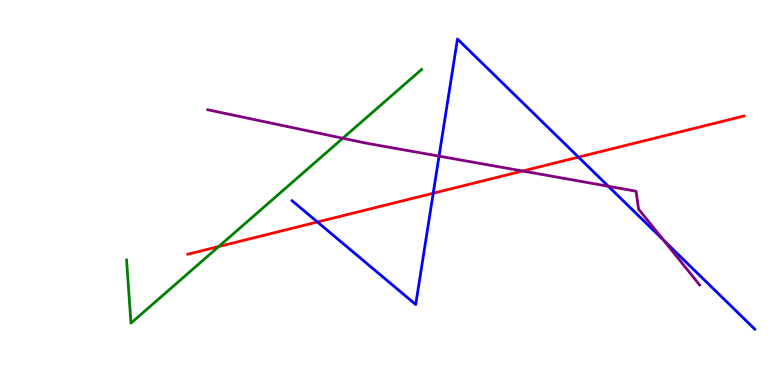[{'lines': ['blue', 'red'], 'intersections': [{'x': 4.1, 'y': 4.23}, {'x': 5.59, 'y': 4.98}, {'x': 7.46, 'y': 5.92}]}, {'lines': ['green', 'red'], 'intersections': [{'x': 2.82, 'y': 3.6}]}, {'lines': ['purple', 'red'], 'intersections': [{'x': 6.74, 'y': 5.56}]}, {'lines': ['blue', 'green'], 'intersections': []}, {'lines': ['blue', 'purple'], 'intersections': [{'x': 5.67, 'y': 5.94}, {'x': 7.85, 'y': 5.16}, {'x': 8.56, 'y': 3.76}]}, {'lines': ['green', 'purple'], 'intersections': [{'x': 4.42, 'y': 6.41}]}]